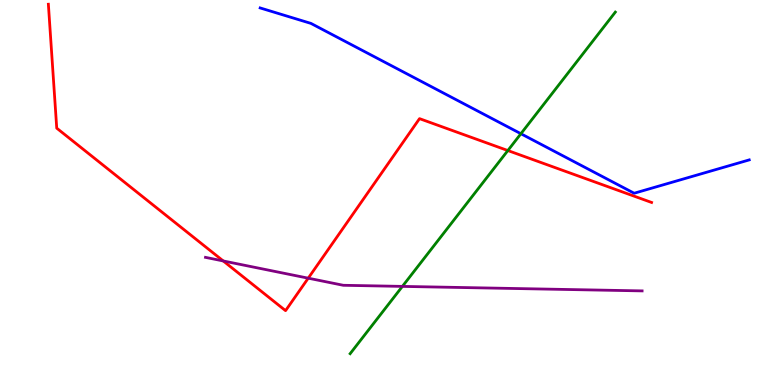[{'lines': ['blue', 'red'], 'intersections': []}, {'lines': ['green', 'red'], 'intersections': [{'x': 6.55, 'y': 6.09}]}, {'lines': ['purple', 'red'], 'intersections': [{'x': 2.88, 'y': 3.22}, {'x': 3.98, 'y': 2.77}]}, {'lines': ['blue', 'green'], 'intersections': [{'x': 6.72, 'y': 6.53}]}, {'lines': ['blue', 'purple'], 'intersections': []}, {'lines': ['green', 'purple'], 'intersections': [{'x': 5.19, 'y': 2.56}]}]